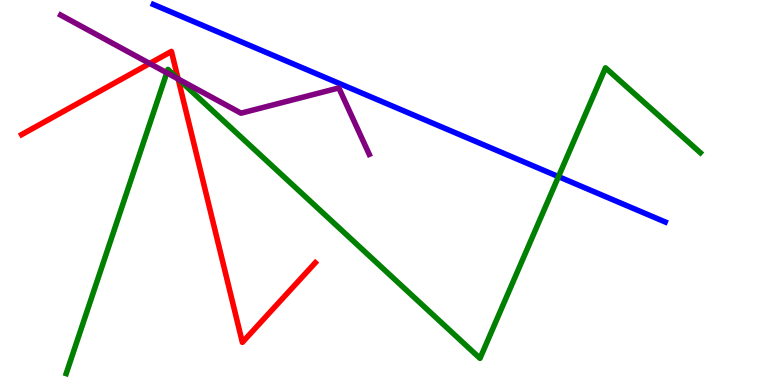[{'lines': ['blue', 'red'], 'intersections': []}, {'lines': ['green', 'red'], 'intersections': [{'x': 2.3, 'y': 7.95}]}, {'lines': ['purple', 'red'], 'intersections': [{'x': 1.93, 'y': 8.35}, {'x': 2.3, 'y': 7.95}]}, {'lines': ['blue', 'green'], 'intersections': [{'x': 7.21, 'y': 5.41}]}, {'lines': ['blue', 'purple'], 'intersections': []}, {'lines': ['green', 'purple'], 'intersections': [{'x': 2.15, 'y': 8.11}, {'x': 2.3, 'y': 7.95}]}]